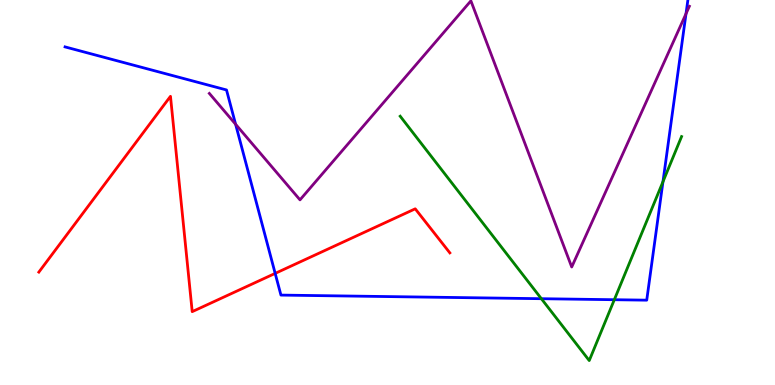[{'lines': ['blue', 'red'], 'intersections': [{'x': 3.55, 'y': 2.9}]}, {'lines': ['green', 'red'], 'intersections': []}, {'lines': ['purple', 'red'], 'intersections': []}, {'lines': ['blue', 'green'], 'intersections': [{'x': 6.99, 'y': 2.24}, {'x': 7.93, 'y': 2.22}, {'x': 8.55, 'y': 5.28}]}, {'lines': ['blue', 'purple'], 'intersections': [{'x': 3.04, 'y': 6.77}, {'x': 8.85, 'y': 9.64}]}, {'lines': ['green', 'purple'], 'intersections': []}]